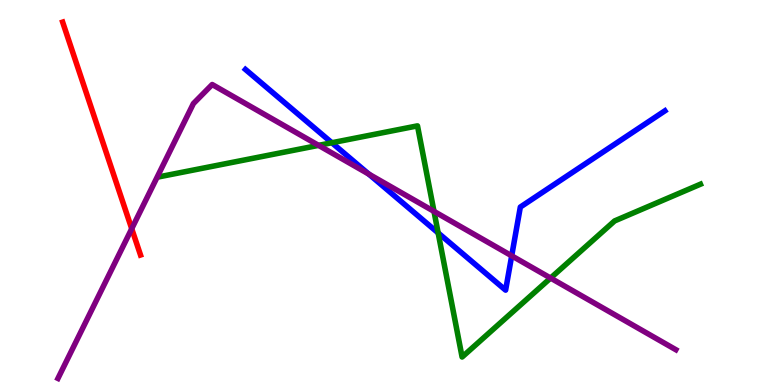[{'lines': ['blue', 'red'], 'intersections': []}, {'lines': ['green', 'red'], 'intersections': []}, {'lines': ['purple', 'red'], 'intersections': [{'x': 1.7, 'y': 4.06}]}, {'lines': ['blue', 'green'], 'intersections': [{'x': 4.28, 'y': 6.29}, {'x': 5.65, 'y': 3.95}]}, {'lines': ['blue', 'purple'], 'intersections': [{'x': 4.76, 'y': 5.48}, {'x': 6.6, 'y': 3.36}]}, {'lines': ['green', 'purple'], 'intersections': [{'x': 4.11, 'y': 6.22}, {'x': 5.6, 'y': 4.51}, {'x': 7.1, 'y': 2.78}]}]